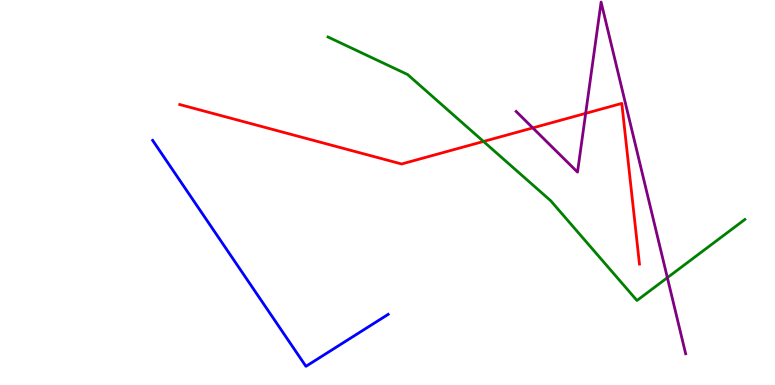[{'lines': ['blue', 'red'], 'intersections': []}, {'lines': ['green', 'red'], 'intersections': [{'x': 6.24, 'y': 6.33}]}, {'lines': ['purple', 'red'], 'intersections': [{'x': 6.87, 'y': 6.68}, {'x': 7.56, 'y': 7.06}]}, {'lines': ['blue', 'green'], 'intersections': []}, {'lines': ['blue', 'purple'], 'intersections': []}, {'lines': ['green', 'purple'], 'intersections': [{'x': 8.61, 'y': 2.79}]}]